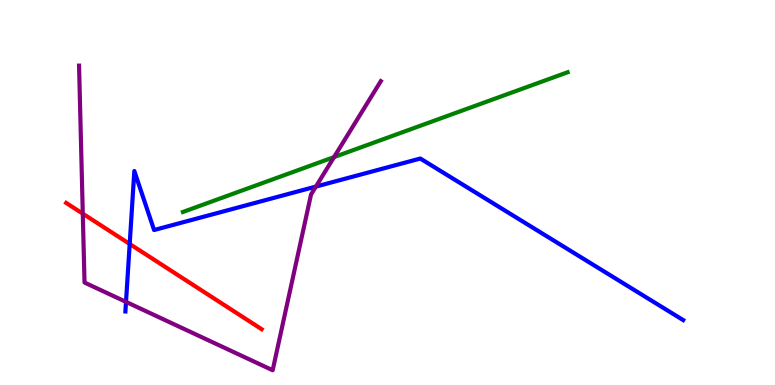[{'lines': ['blue', 'red'], 'intersections': [{'x': 1.67, 'y': 3.66}]}, {'lines': ['green', 'red'], 'intersections': []}, {'lines': ['purple', 'red'], 'intersections': [{'x': 1.07, 'y': 4.45}]}, {'lines': ['blue', 'green'], 'intersections': []}, {'lines': ['blue', 'purple'], 'intersections': [{'x': 1.63, 'y': 2.16}, {'x': 4.08, 'y': 5.15}]}, {'lines': ['green', 'purple'], 'intersections': [{'x': 4.31, 'y': 5.92}]}]